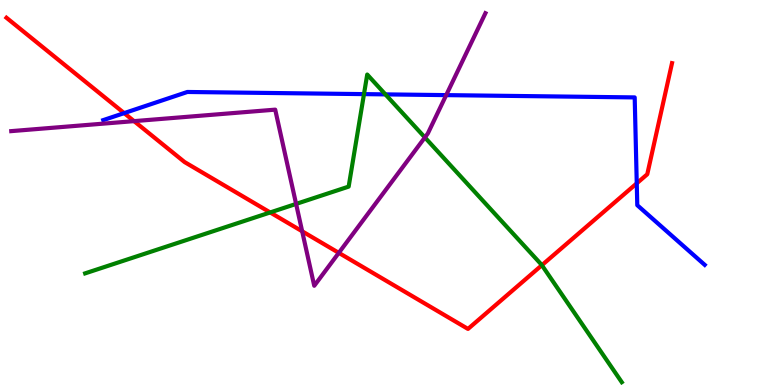[{'lines': ['blue', 'red'], 'intersections': [{'x': 1.6, 'y': 7.06}, {'x': 8.22, 'y': 5.24}]}, {'lines': ['green', 'red'], 'intersections': [{'x': 3.49, 'y': 4.48}, {'x': 6.99, 'y': 3.11}]}, {'lines': ['purple', 'red'], 'intersections': [{'x': 1.73, 'y': 6.85}, {'x': 3.9, 'y': 3.99}, {'x': 4.37, 'y': 3.43}]}, {'lines': ['blue', 'green'], 'intersections': [{'x': 4.7, 'y': 7.56}, {'x': 4.97, 'y': 7.55}]}, {'lines': ['blue', 'purple'], 'intersections': [{'x': 5.76, 'y': 7.53}]}, {'lines': ['green', 'purple'], 'intersections': [{'x': 3.82, 'y': 4.7}, {'x': 5.48, 'y': 6.43}]}]